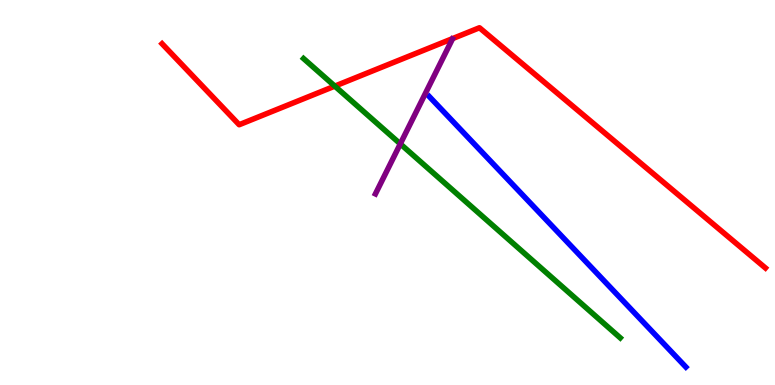[{'lines': ['blue', 'red'], 'intersections': []}, {'lines': ['green', 'red'], 'intersections': [{'x': 4.32, 'y': 7.76}]}, {'lines': ['purple', 'red'], 'intersections': []}, {'lines': ['blue', 'green'], 'intersections': []}, {'lines': ['blue', 'purple'], 'intersections': []}, {'lines': ['green', 'purple'], 'intersections': [{'x': 5.17, 'y': 6.26}]}]